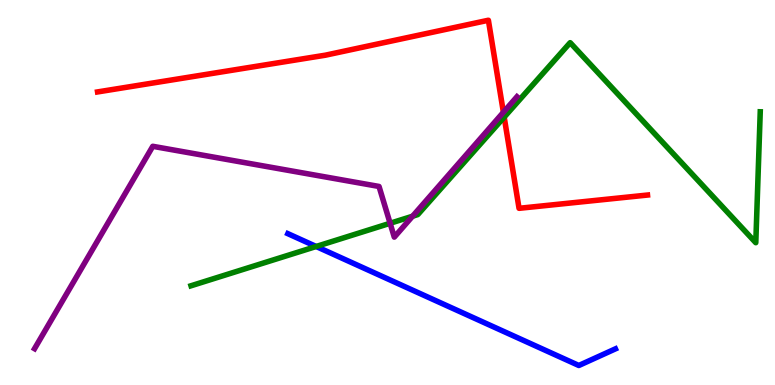[{'lines': ['blue', 'red'], 'intersections': []}, {'lines': ['green', 'red'], 'intersections': [{'x': 6.51, 'y': 6.96}]}, {'lines': ['purple', 'red'], 'intersections': [{'x': 6.5, 'y': 7.08}]}, {'lines': ['blue', 'green'], 'intersections': [{'x': 4.08, 'y': 3.6}]}, {'lines': ['blue', 'purple'], 'intersections': []}, {'lines': ['green', 'purple'], 'intersections': [{'x': 5.03, 'y': 4.2}, {'x': 5.32, 'y': 4.38}]}]